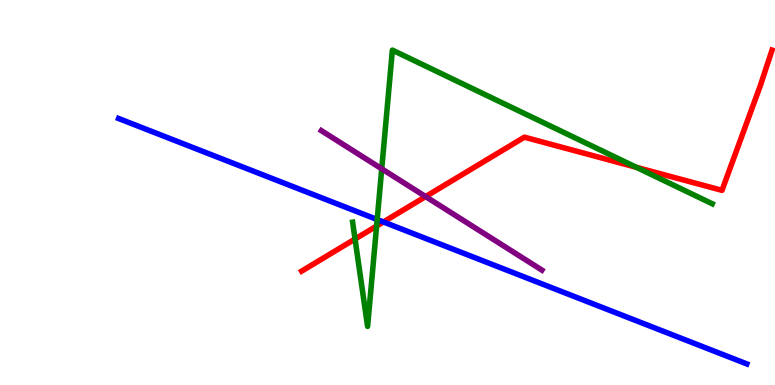[{'lines': ['blue', 'red'], 'intersections': [{'x': 4.95, 'y': 4.23}]}, {'lines': ['green', 'red'], 'intersections': [{'x': 4.58, 'y': 3.79}, {'x': 4.86, 'y': 4.13}, {'x': 8.21, 'y': 5.65}]}, {'lines': ['purple', 'red'], 'intersections': [{'x': 5.49, 'y': 4.89}]}, {'lines': ['blue', 'green'], 'intersections': [{'x': 4.87, 'y': 4.3}]}, {'lines': ['blue', 'purple'], 'intersections': []}, {'lines': ['green', 'purple'], 'intersections': [{'x': 4.93, 'y': 5.61}]}]